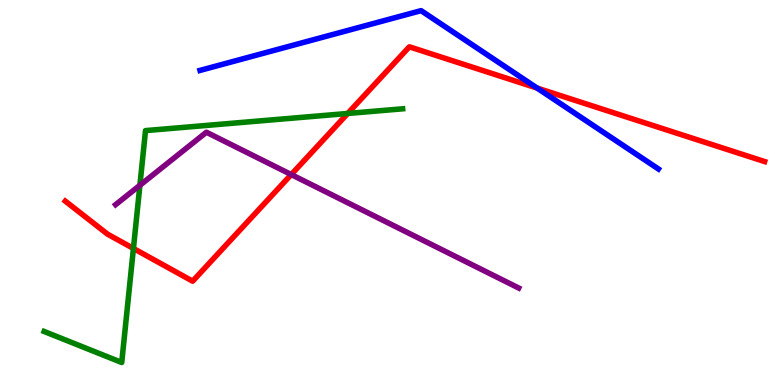[{'lines': ['blue', 'red'], 'intersections': [{'x': 6.93, 'y': 7.71}]}, {'lines': ['green', 'red'], 'intersections': [{'x': 1.72, 'y': 3.55}, {'x': 4.49, 'y': 7.05}]}, {'lines': ['purple', 'red'], 'intersections': [{'x': 3.76, 'y': 5.47}]}, {'lines': ['blue', 'green'], 'intersections': []}, {'lines': ['blue', 'purple'], 'intersections': []}, {'lines': ['green', 'purple'], 'intersections': [{'x': 1.81, 'y': 5.19}]}]